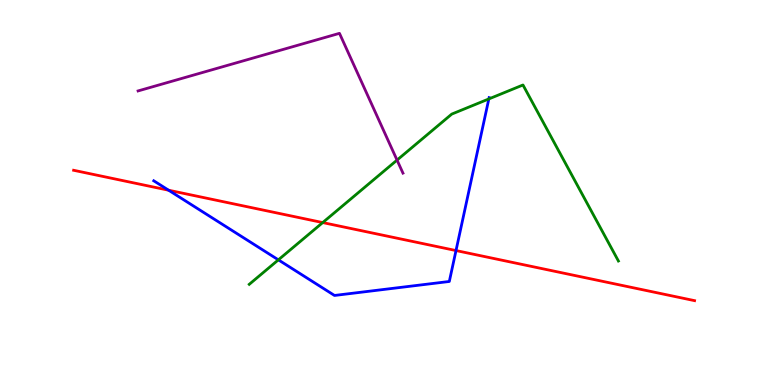[{'lines': ['blue', 'red'], 'intersections': [{'x': 2.18, 'y': 5.06}, {'x': 5.88, 'y': 3.49}]}, {'lines': ['green', 'red'], 'intersections': [{'x': 4.16, 'y': 4.22}]}, {'lines': ['purple', 'red'], 'intersections': []}, {'lines': ['blue', 'green'], 'intersections': [{'x': 3.59, 'y': 3.25}, {'x': 6.31, 'y': 7.43}]}, {'lines': ['blue', 'purple'], 'intersections': []}, {'lines': ['green', 'purple'], 'intersections': [{'x': 5.12, 'y': 5.84}]}]